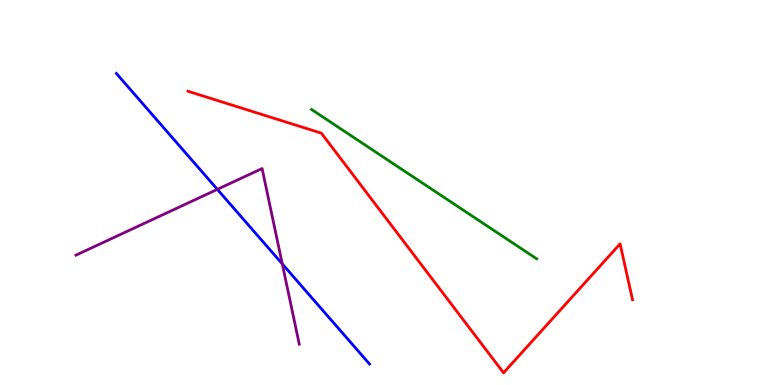[{'lines': ['blue', 'red'], 'intersections': []}, {'lines': ['green', 'red'], 'intersections': []}, {'lines': ['purple', 'red'], 'intersections': []}, {'lines': ['blue', 'green'], 'intersections': []}, {'lines': ['blue', 'purple'], 'intersections': [{'x': 2.8, 'y': 5.08}, {'x': 3.64, 'y': 3.15}]}, {'lines': ['green', 'purple'], 'intersections': []}]